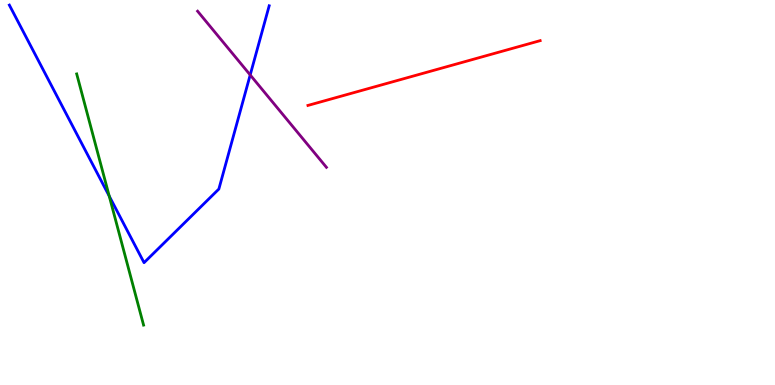[{'lines': ['blue', 'red'], 'intersections': []}, {'lines': ['green', 'red'], 'intersections': []}, {'lines': ['purple', 'red'], 'intersections': []}, {'lines': ['blue', 'green'], 'intersections': [{'x': 1.41, 'y': 4.91}]}, {'lines': ['blue', 'purple'], 'intersections': [{'x': 3.23, 'y': 8.05}]}, {'lines': ['green', 'purple'], 'intersections': []}]